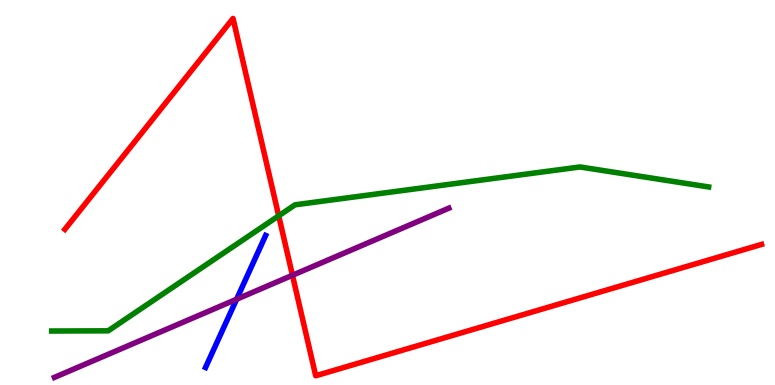[{'lines': ['blue', 'red'], 'intersections': []}, {'lines': ['green', 'red'], 'intersections': [{'x': 3.6, 'y': 4.39}]}, {'lines': ['purple', 'red'], 'intersections': [{'x': 3.77, 'y': 2.85}]}, {'lines': ['blue', 'green'], 'intersections': []}, {'lines': ['blue', 'purple'], 'intersections': [{'x': 3.05, 'y': 2.23}]}, {'lines': ['green', 'purple'], 'intersections': []}]